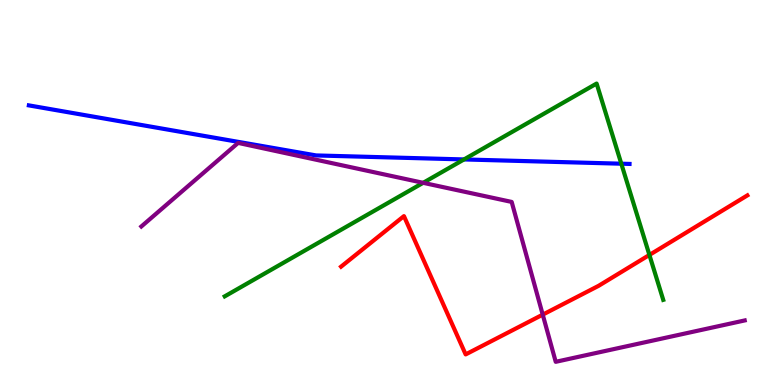[{'lines': ['blue', 'red'], 'intersections': []}, {'lines': ['green', 'red'], 'intersections': [{'x': 8.38, 'y': 3.38}]}, {'lines': ['purple', 'red'], 'intersections': [{'x': 7.0, 'y': 1.83}]}, {'lines': ['blue', 'green'], 'intersections': [{'x': 5.99, 'y': 5.86}, {'x': 8.02, 'y': 5.75}]}, {'lines': ['blue', 'purple'], 'intersections': []}, {'lines': ['green', 'purple'], 'intersections': [{'x': 5.46, 'y': 5.25}]}]